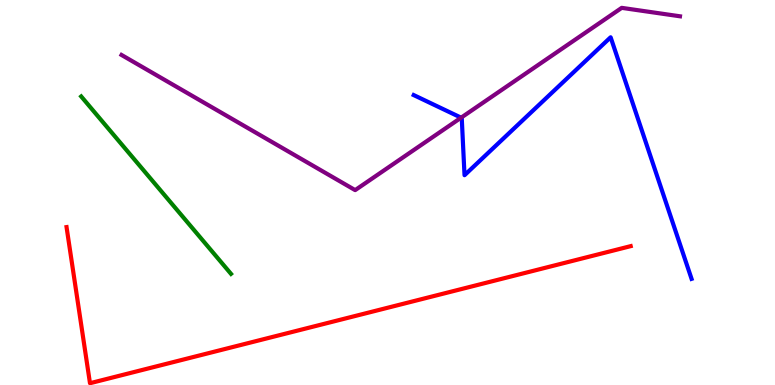[{'lines': ['blue', 'red'], 'intersections': []}, {'lines': ['green', 'red'], 'intersections': []}, {'lines': ['purple', 'red'], 'intersections': []}, {'lines': ['blue', 'green'], 'intersections': []}, {'lines': ['blue', 'purple'], 'intersections': [{'x': 5.95, 'y': 6.94}]}, {'lines': ['green', 'purple'], 'intersections': []}]